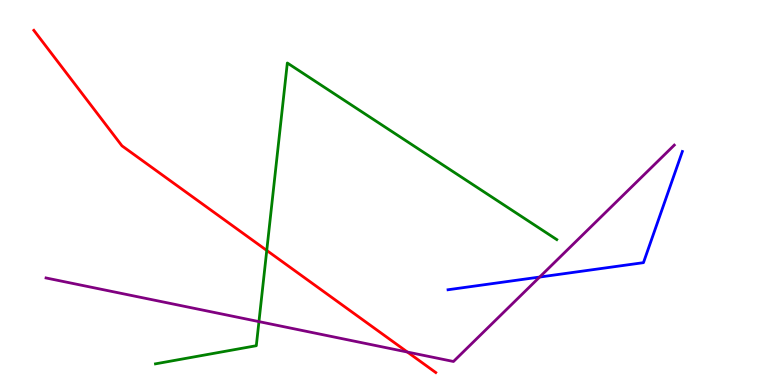[{'lines': ['blue', 'red'], 'intersections': []}, {'lines': ['green', 'red'], 'intersections': [{'x': 3.44, 'y': 3.5}]}, {'lines': ['purple', 'red'], 'intersections': [{'x': 5.26, 'y': 0.856}]}, {'lines': ['blue', 'green'], 'intersections': []}, {'lines': ['blue', 'purple'], 'intersections': [{'x': 6.96, 'y': 2.8}]}, {'lines': ['green', 'purple'], 'intersections': [{'x': 3.34, 'y': 1.65}]}]